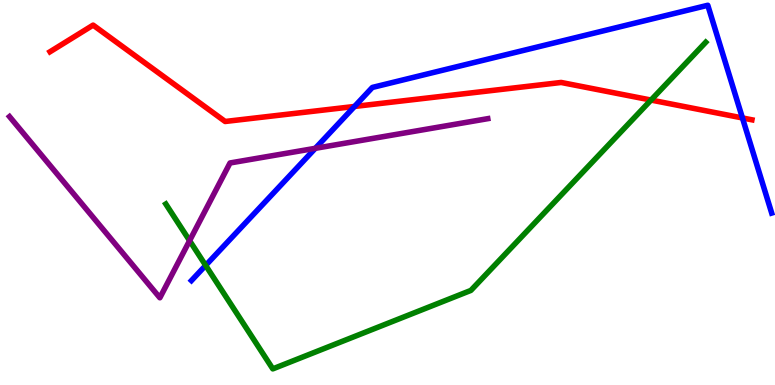[{'lines': ['blue', 'red'], 'intersections': [{'x': 4.57, 'y': 7.23}, {'x': 9.58, 'y': 6.94}]}, {'lines': ['green', 'red'], 'intersections': [{'x': 8.4, 'y': 7.4}]}, {'lines': ['purple', 'red'], 'intersections': []}, {'lines': ['blue', 'green'], 'intersections': [{'x': 2.65, 'y': 3.11}]}, {'lines': ['blue', 'purple'], 'intersections': [{'x': 4.07, 'y': 6.15}]}, {'lines': ['green', 'purple'], 'intersections': [{'x': 2.45, 'y': 3.75}]}]